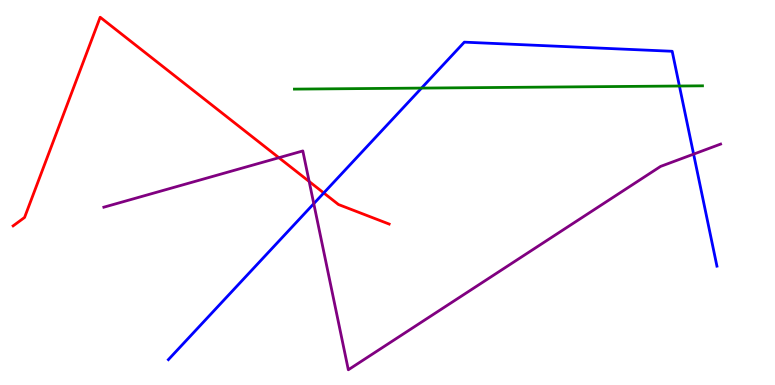[{'lines': ['blue', 'red'], 'intersections': [{'x': 4.18, 'y': 4.99}]}, {'lines': ['green', 'red'], 'intersections': []}, {'lines': ['purple', 'red'], 'intersections': [{'x': 3.6, 'y': 5.9}, {'x': 3.99, 'y': 5.29}]}, {'lines': ['blue', 'green'], 'intersections': [{'x': 5.44, 'y': 7.71}, {'x': 8.77, 'y': 7.77}]}, {'lines': ['blue', 'purple'], 'intersections': [{'x': 4.05, 'y': 4.71}, {'x': 8.95, 'y': 6.0}]}, {'lines': ['green', 'purple'], 'intersections': []}]